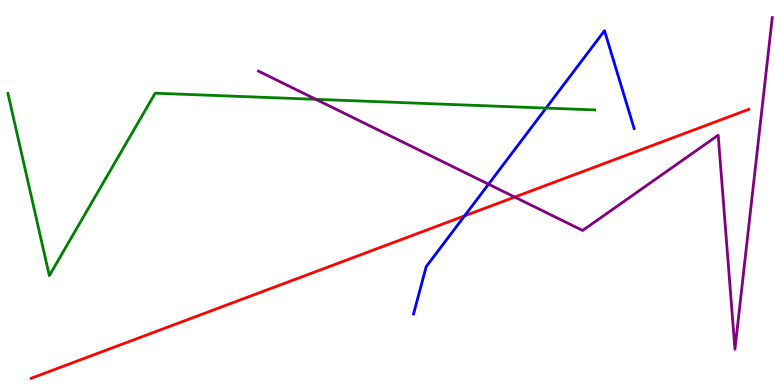[{'lines': ['blue', 'red'], 'intersections': [{'x': 5.99, 'y': 4.39}]}, {'lines': ['green', 'red'], 'intersections': []}, {'lines': ['purple', 'red'], 'intersections': [{'x': 6.64, 'y': 4.88}]}, {'lines': ['blue', 'green'], 'intersections': [{'x': 7.05, 'y': 7.19}]}, {'lines': ['blue', 'purple'], 'intersections': [{'x': 6.3, 'y': 5.22}]}, {'lines': ['green', 'purple'], 'intersections': [{'x': 4.08, 'y': 7.42}]}]